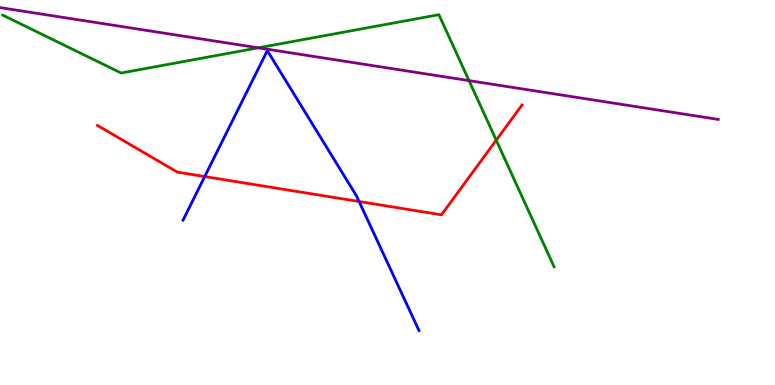[{'lines': ['blue', 'red'], 'intersections': [{'x': 2.64, 'y': 5.41}, {'x': 4.63, 'y': 4.77}]}, {'lines': ['green', 'red'], 'intersections': [{'x': 6.4, 'y': 6.36}]}, {'lines': ['purple', 'red'], 'intersections': []}, {'lines': ['blue', 'green'], 'intersections': []}, {'lines': ['blue', 'purple'], 'intersections': []}, {'lines': ['green', 'purple'], 'intersections': [{'x': 3.33, 'y': 8.76}, {'x': 6.05, 'y': 7.91}]}]